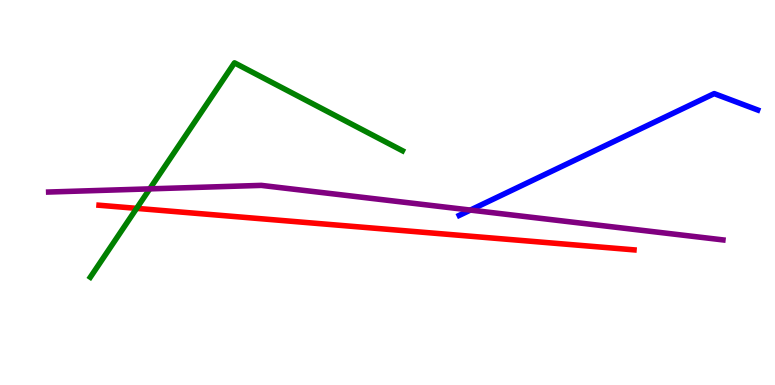[{'lines': ['blue', 'red'], 'intersections': []}, {'lines': ['green', 'red'], 'intersections': [{'x': 1.76, 'y': 4.59}]}, {'lines': ['purple', 'red'], 'intersections': []}, {'lines': ['blue', 'green'], 'intersections': []}, {'lines': ['blue', 'purple'], 'intersections': [{'x': 6.07, 'y': 4.54}]}, {'lines': ['green', 'purple'], 'intersections': [{'x': 1.93, 'y': 5.09}]}]